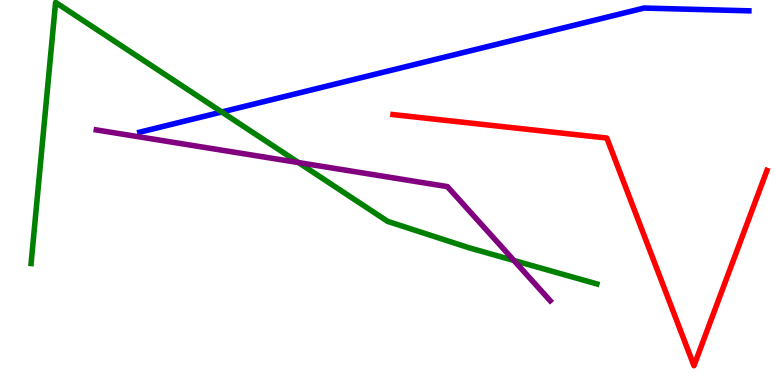[{'lines': ['blue', 'red'], 'intersections': []}, {'lines': ['green', 'red'], 'intersections': []}, {'lines': ['purple', 'red'], 'intersections': []}, {'lines': ['blue', 'green'], 'intersections': [{'x': 2.86, 'y': 7.09}]}, {'lines': ['blue', 'purple'], 'intersections': []}, {'lines': ['green', 'purple'], 'intersections': [{'x': 3.85, 'y': 5.78}, {'x': 6.63, 'y': 3.23}]}]